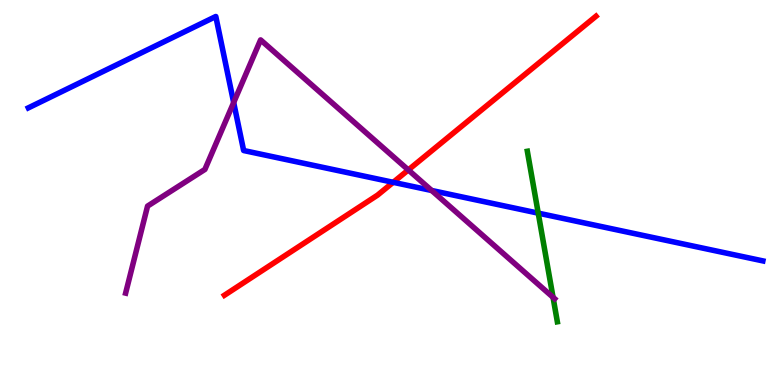[{'lines': ['blue', 'red'], 'intersections': [{'x': 5.07, 'y': 5.26}]}, {'lines': ['green', 'red'], 'intersections': []}, {'lines': ['purple', 'red'], 'intersections': [{'x': 5.27, 'y': 5.59}]}, {'lines': ['blue', 'green'], 'intersections': [{'x': 6.94, 'y': 4.46}]}, {'lines': ['blue', 'purple'], 'intersections': [{'x': 3.02, 'y': 7.34}, {'x': 5.57, 'y': 5.05}]}, {'lines': ['green', 'purple'], 'intersections': [{'x': 7.14, 'y': 2.28}]}]